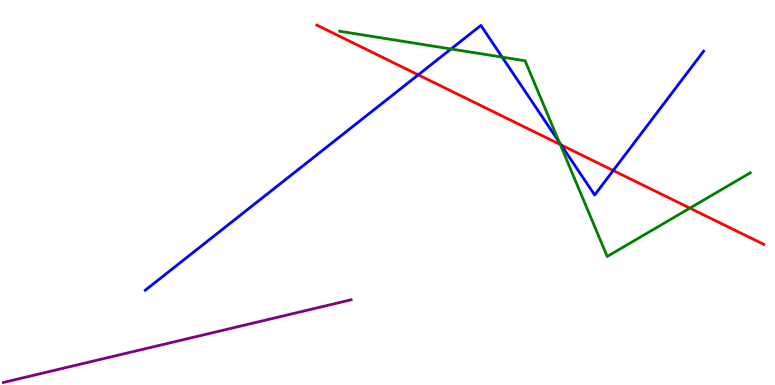[{'lines': ['blue', 'red'], 'intersections': [{'x': 5.4, 'y': 8.06}, {'x': 7.24, 'y': 6.24}, {'x': 7.91, 'y': 5.57}]}, {'lines': ['green', 'red'], 'intersections': [{'x': 7.23, 'y': 6.25}, {'x': 8.9, 'y': 4.59}]}, {'lines': ['purple', 'red'], 'intersections': []}, {'lines': ['blue', 'green'], 'intersections': [{'x': 5.82, 'y': 8.73}, {'x': 6.48, 'y': 8.52}, {'x': 7.22, 'y': 6.3}]}, {'lines': ['blue', 'purple'], 'intersections': []}, {'lines': ['green', 'purple'], 'intersections': []}]